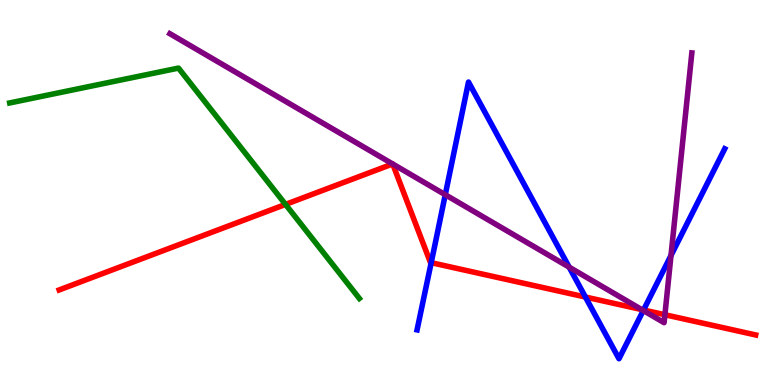[{'lines': ['blue', 'red'], 'intersections': [{'x': 5.56, 'y': 3.18}, {'x': 7.55, 'y': 2.28}, {'x': 8.3, 'y': 1.95}]}, {'lines': ['green', 'red'], 'intersections': [{'x': 3.68, 'y': 4.69}]}, {'lines': ['purple', 'red'], 'intersections': [{'x': 5.07, 'y': 5.74}, {'x': 5.07, 'y': 5.74}, {'x': 8.28, 'y': 1.96}, {'x': 8.58, 'y': 1.83}]}, {'lines': ['blue', 'green'], 'intersections': []}, {'lines': ['blue', 'purple'], 'intersections': [{'x': 5.75, 'y': 4.94}, {'x': 7.34, 'y': 3.06}, {'x': 8.3, 'y': 1.93}, {'x': 8.66, 'y': 3.36}]}, {'lines': ['green', 'purple'], 'intersections': []}]